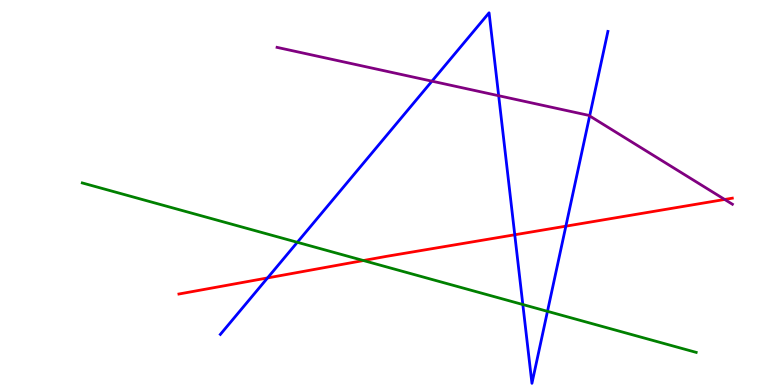[{'lines': ['blue', 'red'], 'intersections': [{'x': 3.45, 'y': 2.78}, {'x': 6.64, 'y': 3.9}, {'x': 7.3, 'y': 4.13}]}, {'lines': ['green', 'red'], 'intersections': [{'x': 4.69, 'y': 3.23}]}, {'lines': ['purple', 'red'], 'intersections': [{'x': 9.35, 'y': 4.82}]}, {'lines': ['blue', 'green'], 'intersections': [{'x': 3.84, 'y': 3.71}, {'x': 6.75, 'y': 2.09}, {'x': 7.06, 'y': 1.91}]}, {'lines': ['blue', 'purple'], 'intersections': [{'x': 5.57, 'y': 7.89}, {'x': 6.43, 'y': 7.51}, {'x': 7.61, 'y': 6.99}]}, {'lines': ['green', 'purple'], 'intersections': []}]